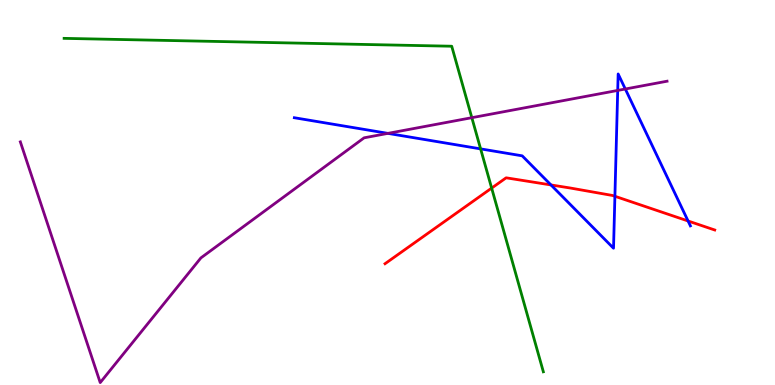[{'lines': ['blue', 'red'], 'intersections': [{'x': 7.11, 'y': 5.2}, {'x': 7.93, 'y': 4.9}, {'x': 8.88, 'y': 4.26}]}, {'lines': ['green', 'red'], 'intersections': [{'x': 6.34, 'y': 5.11}]}, {'lines': ['purple', 'red'], 'intersections': []}, {'lines': ['blue', 'green'], 'intersections': [{'x': 6.2, 'y': 6.13}]}, {'lines': ['blue', 'purple'], 'intersections': [{'x': 5.01, 'y': 6.54}, {'x': 7.97, 'y': 7.65}, {'x': 8.07, 'y': 7.69}]}, {'lines': ['green', 'purple'], 'intersections': [{'x': 6.09, 'y': 6.94}]}]